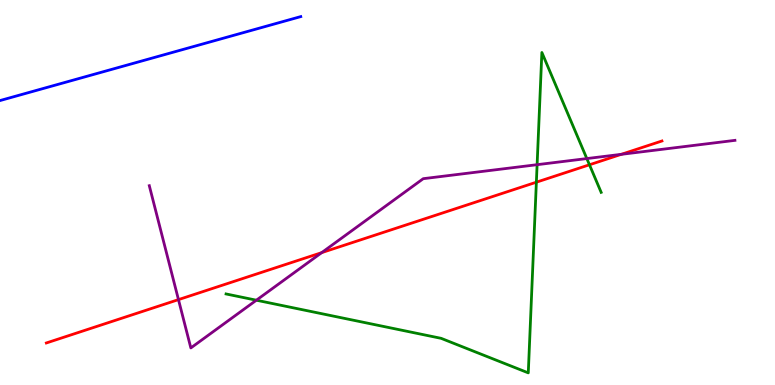[{'lines': ['blue', 'red'], 'intersections': []}, {'lines': ['green', 'red'], 'intersections': [{'x': 6.92, 'y': 5.27}, {'x': 7.61, 'y': 5.72}]}, {'lines': ['purple', 'red'], 'intersections': [{'x': 2.3, 'y': 2.22}, {'x': 4.15, 'y': 3.44}, {'x': 8.02, 'y': 5.99}]}, {'lines': ['blue', 'green'], 'intersections': []}, {'lines': ['blue', 'purple'], 'intersections': []}, {'lines': ['green', 'purple'], 'intersections': [{'x': 3.31, 'y': 2.2}, {'x': 6.93, 'y': 5.72}, {'x': 7.57, 'y': 5.88}]}]